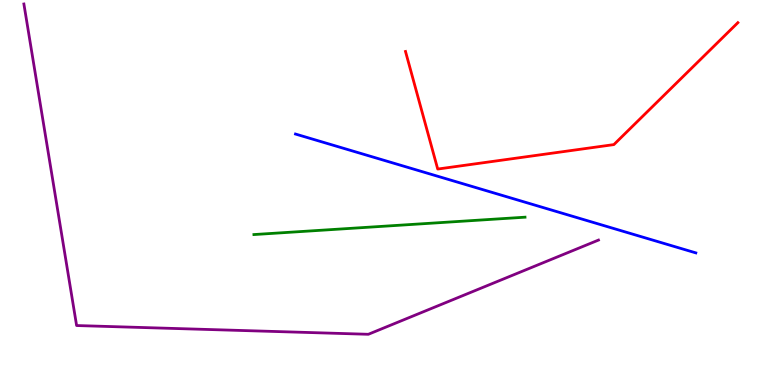[{'lines': ['blue', 'red'], 'intersections': []}, {'lines': ['green', 'red'], 'intersections': []}, {'lines': ['purple', 'red'], 'intersections': []}, {'lines': ['blue', 'green'], 'intersections': []}, {'lines': ['blue', 'purple'], 'intersections': []}, {'lines': ['green', 'purple'], 'intersections': []}]